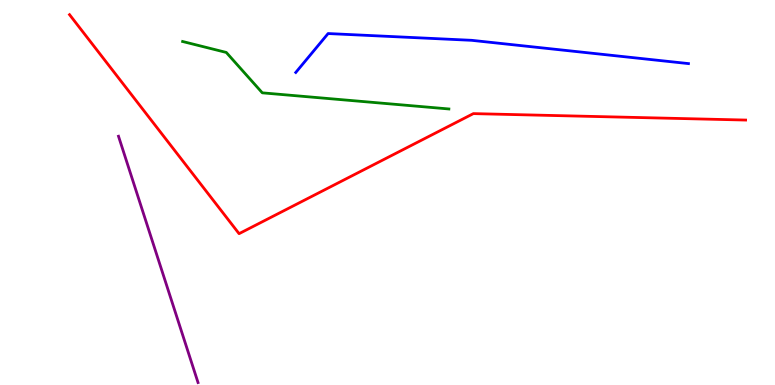[{'lines': ['blue', 'red'], 'intersections': []}, {'lines': ['green', 'red'], 'intersections': []}, {'lines': ['purple', 'red'], 'intersections': []}, {'lines': ['blue', 'green'], 'intersections': []}, {'lines': ['blue', 'purple'], 'intersections': []}, {'lines': ['green', 'purple'], 'intersections': []}]